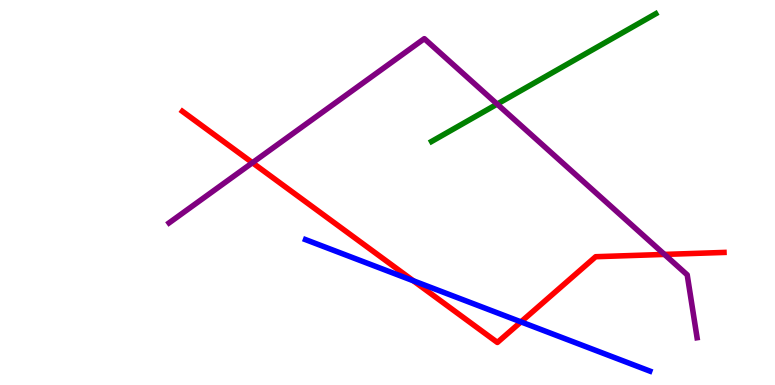[{'lines': ['blue', 'red'], 'intersections': [{'x': 5.33, 'y': 2.71}, {'x': 6.72, 'y': 1.64}]}, {'lines': ['green', 'red'], 'intersections': []}, {'lines': ['purple', 'red'], 'intersections': [{'x': 3.26, 'y': 5.77}, {'x': 8.57, 'y': 3.39}]}, {'lines': ['blue', 'green'], 'intersections': []}, {'lines': ['blue', 'purple'], 'intersections': []}, {'lines': ['green', 'purple'], 'intersections': [{'x': 6.41, 'y': 7.3}]}]